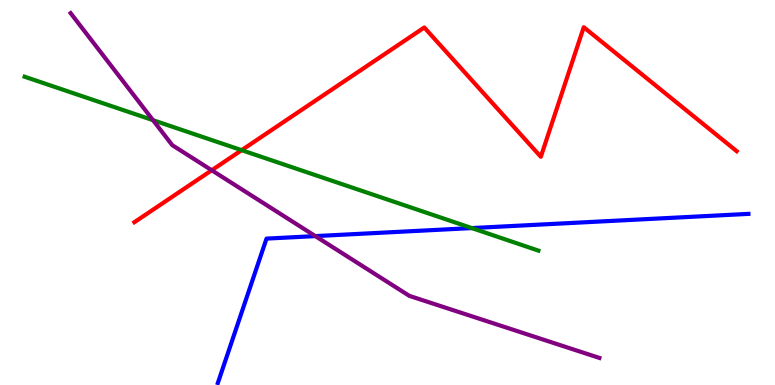[{'lines': ['blue', 'red'], 'intersections': []}, {'lines': ['green', 'red'], 'intersections': [{'x': 3.12, 'y': 6.1}]}, {'lines': ['purple', 'red'], 'intersections': [{'x': 2.73, 'y': 5.58}]}, {'lines': ['blue', 'green'], 'intersections': [{'x': 6.09, 'y': 4.08}]}, {'lines': ['blue', 'purple'], 'intersections': [{'x': 4.07, 'y': 3.87}]}, {'lines': ['green', 'purple'], 'intersections': [{'x': 1.97, 'y': 6.88}]}]